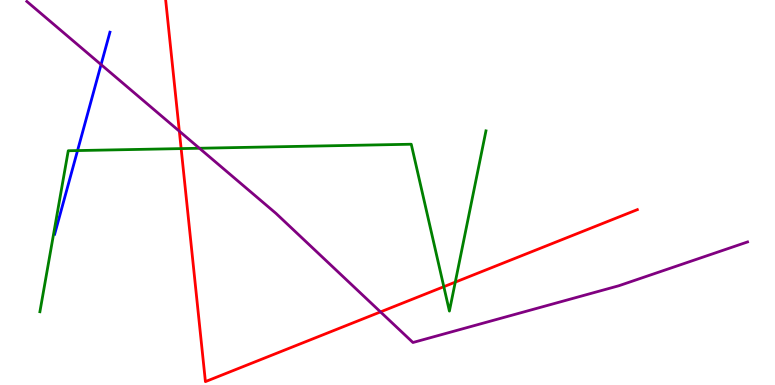[{'lines': ['blue', 'red'], 'intersections': []}, {'lines': ['green', 'red'], 'intersections': [{'x': 2.34, 'y': 6.14}, {'x': 5.73, 'y': 2.55}, {'x': 5.87, 'y': 2.67}]}, {'lines': ['purple', 'red'], 'intersections': [{'x': 2.31, 'y': 6.59}, {'x': 4.91, 'y': 1.9}]}, {'lines': ['blue', 'green'], 'intersections': [{'x': 1.0, 'y': 6.09}]}, {'lines': ['blue', 'purple'], 'intersections': [{'x': 1.3, 'y': 8.32}]}, {'lines': ['green', 'purple'], 'intersections': [{'x': 2.57, 'y': 6.15}]}]